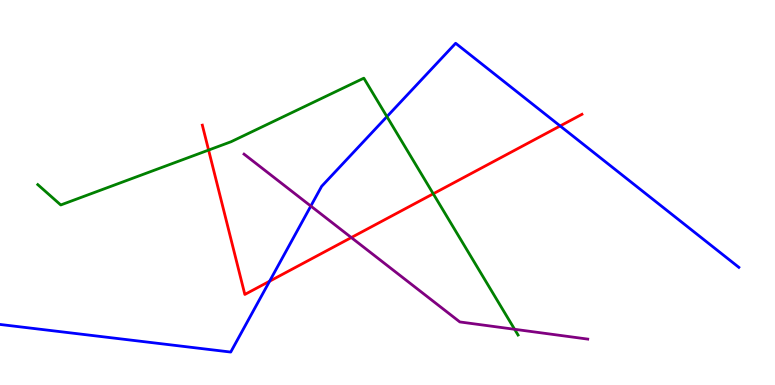[{'lines': ['blue', 'red'], 'intersections': [{'x': 3.48, 'y': 2.7}, {'x': 7.23, 'y': 6.73}]}, {'lines': ['green', 'red'], 'intersections': [{'x': 2.69, 'y': 6.1}, {'x': 5.59, 'y': 4.97}]}, {'lines': ['purple', 'red'], 'intersections': [{'x': 4.53, 'y': 3.83}]}, {'lines': ['blue', 'green'], 'intersections': [{'x': 4.99, 'y': 6.97}]}, {'lines': ['blue', 'purple'], 'intersections': [{'x': 4.01, 'y': 4.65}]}, {'lines': ['green', 'purple'], 'intersections': [{'x': 6.64, 'y': 1.45}]}]